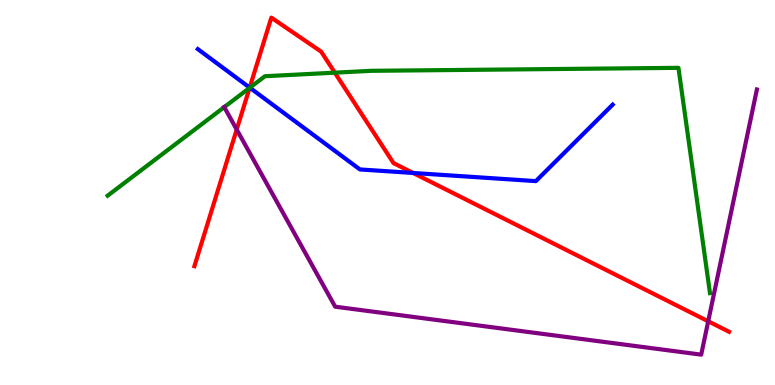[{'lines': ['blue', 'red'], 'intersections': [{'x': 3.22, 'y': 7.72}, {'x': 5.33, 'y': 5.51}]}, {'lines': ['green', 'red'], 'intersections': [{'x': 3.22, 'y': 7.72}, {'x': 4.32, 'y': 8.11}]}, {'lines': ['purple', 'red'], 'intersections': [{'x': 3.05, 'y': 6.64}, {'x': 9.14, 'y': 1.65}]}, {'lines': ['blue', 'green'], 'intersections': [{'x': 3.22, 'y': 7.72}]}, {'lines': ['blue', 'purple'], 'intersections': []}, {'lines': ['green', 'purple'], 'intersections': [{'x': 2.89, 'y': 7.22}]}]